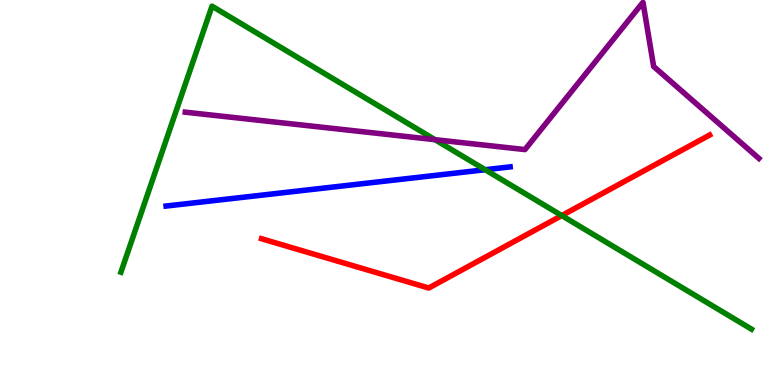[{'lines': ['blue', 'red'], 'intersections': []}, {'lines': ['green', 'red'], 'intersections': [{'x': 7.25, 'y': 4.4}]}, {'lines': ['purple', 'red'], 'intersections': []}, {'lines': ['blue', 'green'], 'intersections': [{'x': 6.26, 'y': 5.59}]}, {'lines': ['blue', 'purple'], 'intersections': []}, {'lines': ['green', 'purple'], 'intersections': [{'x': 5.61, 'y': 6.37}]}]